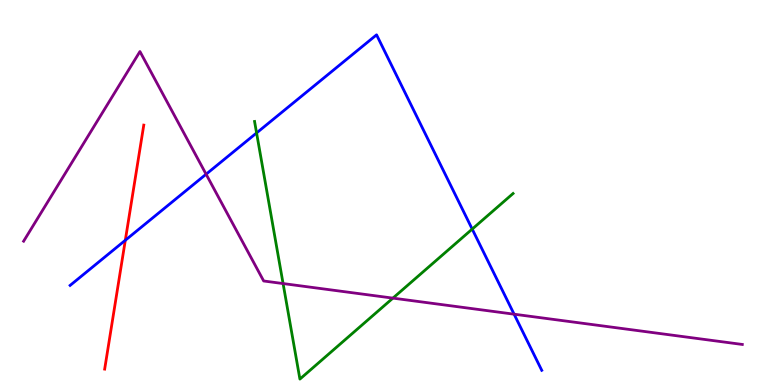[{'lines': ['blue', 'red'], 'intersections': [{'x': 1.62, 'y': 3.76}]}, {'lines': ['green', 'red'], 'intersections': []}, {'lines': ['purple', 'red'], 'intersections': []}, {'lines': ['blue', 'green'], 'intersections': [{'x': 3.31, 'y': 6.55}, {'x': 6.09, 'y': 4.05}]}, {'lines': ['blue', 'purple'], 'intersections': [{'x': 2.66, 'y': 5.47}, {'x': 6.63, 'y': 1.84}]}, {'lines': ['green', 'purple'], 'intersections': [{'x': 3.65, 'y': 2.63}, {'x': 5.07, 'y': 2.26}]}]